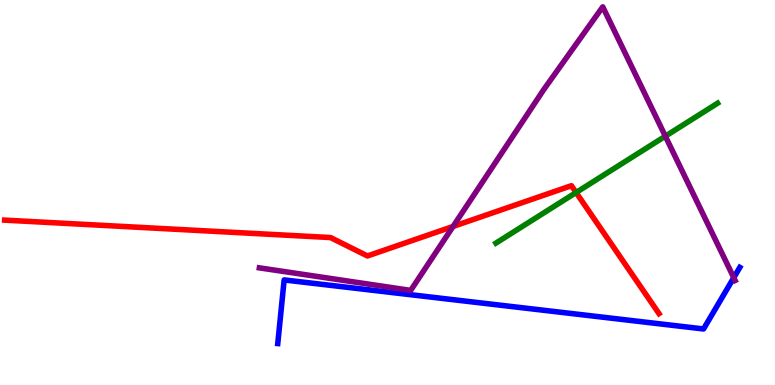[{'lines': ['blue', 'red'], 'intersections': []}, {'lines': ['green', 'red'], 'intersections': [{'x': 7.43, 'y': 5.0}]}, {'lines': ['purple', 'red'], 'intersections': [{'x': 5.85, 'y': 4.12}]}, {'lines': ['blue', 'green'], 'intersections': []}, {'lines': ['blue', 'purple'], 'intersections': [{'x': 9.47, 'y': 2.79}]}, {'lines': ['green', 'purple'], 'intersections': [{'x': 8.58, 'y': 6.46}]}]